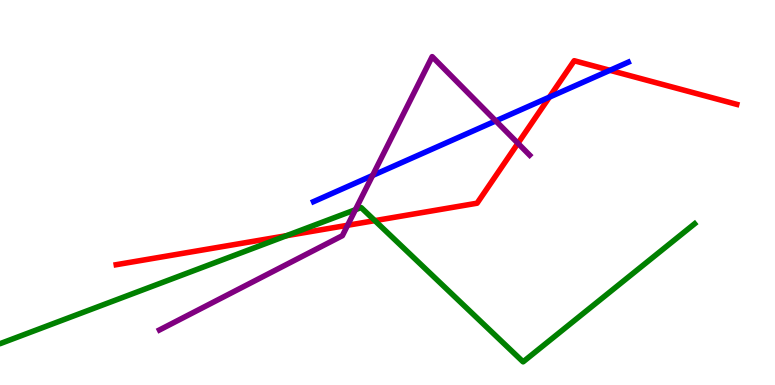[{'lines': ['blue', 'red'], 'intersections': [{'x': 7.09, 'y': 7.48}, {'x': 7.87, 'y': 8.17}]}, {'lines': ['green', 'red'], 'intersections': [{'x': 3.7, 'y': 3.88}, {'x': 4.84, 'y': 4.27}]}, {'lines': ['purple', 'red'], 'intersections': [{'x': 4.49, 'y': 4.15}, {'x': 6.68, 'y': 6.28}]}, {'lines': ['blue', 'green'], 'intersections': []}, {'lines': ['blue', 'purple'], 'intersections': [{'x': 4.81, 'y': 5.44}, {'x': 6.4, 'y': 6.86}]}, {'lines': ['green', 'purple'], 'intersections': [{'x': 4.59, 'y': 4.55}]}]